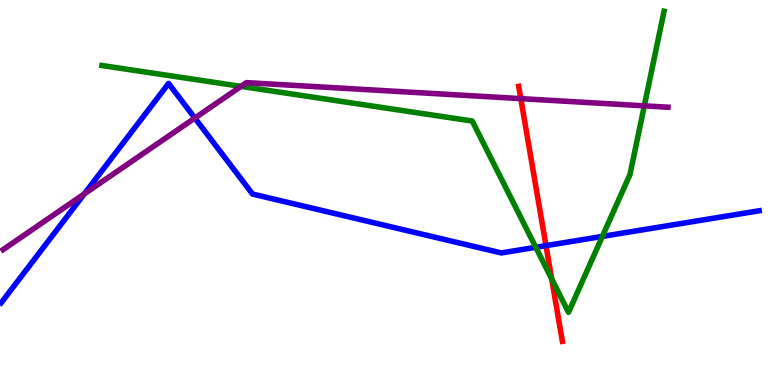[{'lines': ['blue', 'red'], 'intersections': [{'x': 7.04, 'y': 3.62}]}, {'lines': ['green', 'red'], 'intersections': [{'x': 7.12, 'y': 2.76}]}, {'lines': ['purple', 'red'], 'intersections': [{'x': 6.72, 'y': 7.44}]}, {'lines': ['blue', 'green'], 'intersections': [{'x': 6.91, 'y': 3.58}, {'x': 7.77, 'y': 3.86}]}, {'lines': ['blue', 'purple'], 'intersections': [{'x': 1.09, 'y': 4.96}, {'x': 2.51, 'y': 6.93}]}, {'lines': ['green', 'purple'], 'intersections': [{'x': 3.11, 'y': 7.76}, {'x': 8.31, 'y': 7.25}]}]